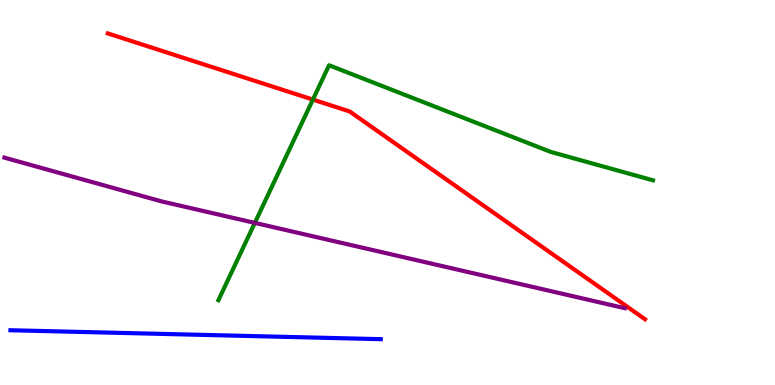[{'lines': ['blue', 'red'], 'intersections': []}, {'lines': ['green', 'red'], 'intersections': [{'x': 4.04, 'y': 7.41}]}, {'lines': ['purple', 'red'], 'intersections': []}, {'lines': ['blue', 'green'], 'intersections': []}, {'lines': ['blue', 'purple'], 'intersections': []}, {'lines': ['green', 'purple'], 'intersections': [{'x': 3.29, 'y': 4.21}]}]